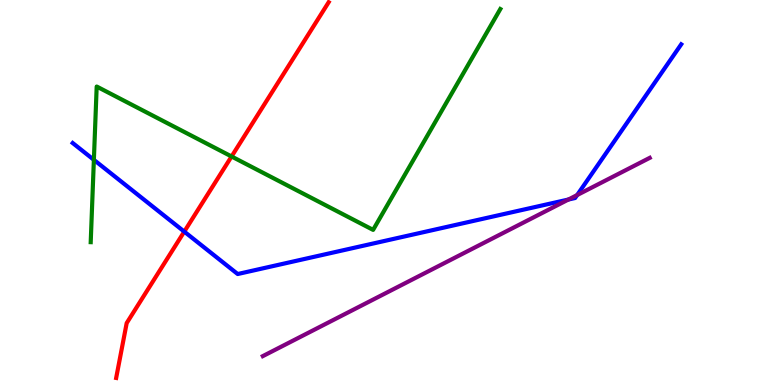[{'lines': ['blue', 'red'], 'intersections': [{'x': 2.38, 'y': 3.98}]}, {'lines': ['green', 'red'], 'intersections': [{'x': 2.99, 'y': 5.94}]}, {'lines': ['purple', 'red'], 'intersections': []}, {'lines': ['blue', 'green'], 'intersections': [{'x': 1.21, 'y': 5.85}]}, {'lines': ['blue', 'purple'], 'intersections': [{'x': 7.33, 'y': 4.82}, {'x': 7.45, 'y': 4.93}]}, {'lines': ['green', 'purple'], 'intersections': []}]